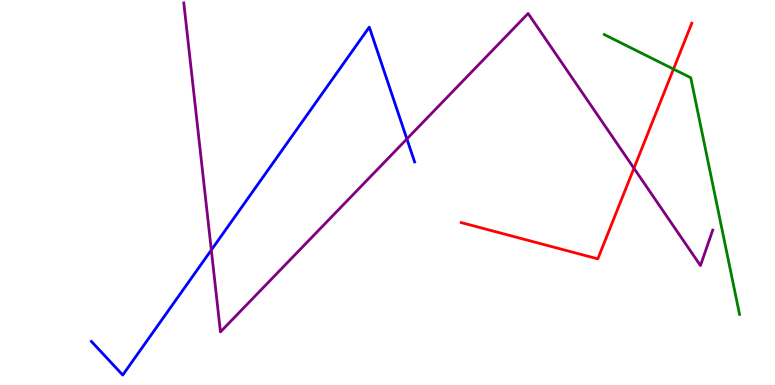[{'lines': ['blue', 'red'], 'intersections': []}, {'lines': ['green', 'red'], 'intersections': [{'x': 8.69, 'y': 8.21}]}, {'lines': ['purple', 'red'], 'intersections': [{'x': 8.18, 'y': 5.63}]}, {'lines': ['blue', 'green'], 'intersections': []}, {'lines': ['blue', 'purple'], 'intersections': [{'x': 2.73, 'y': 3.51}, {'x': 5.25, 'y': 6.39}]}, {'lines': ['green', 'purple'], 'intersections': []}]